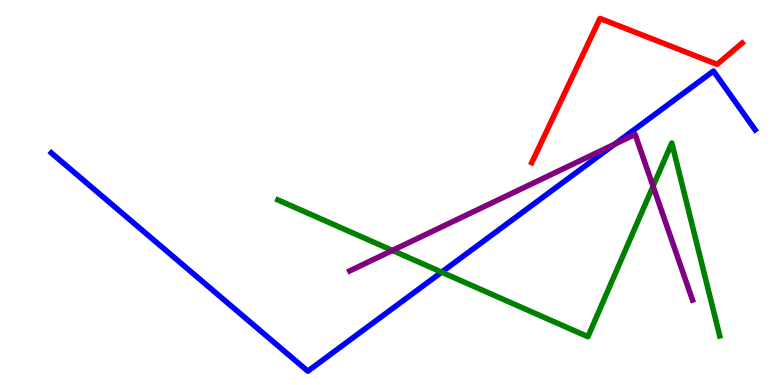[{'lines': ['blue', 'red'], 'intersections': []}, {'lines': ['green', 'red'], 'intersections': []}, {'lines': ['purple', 'red'], 'intersections': []}, {'lines': ['blue', 'green'], 'intersections': [{'x': 5.7, 'y': 2.93}]}, {'lines': ['blue', 'purple'], 'intersections': [{'x': 7.93, 'y': 6.25}]}, {'lines': ['green', 'purple'], 'intersections': [{'x': 5.06, 'y': 3.49}, {'x': 8.43, 'y': 5.16}]}]